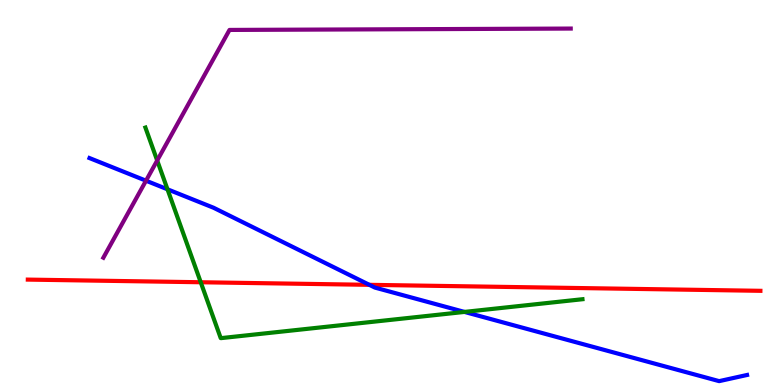[{'lines': ['blue', 'red'], 'intersections': [{'x': 4.77, 'y': 2.6}]}, {'lines': ['green', 'red'], 'intersections': [{'x': 2.59, 'y': 2.67}]}, {'lines': ['purple', 'red'], 'intersections': []}, {'lines': ['blue', 'green'], 'intersections': [{'x': 2.16, 'y': 5.08}, {'x': 5.99, 'y': 1.9}]}, {'lines': ['blue', 'purple'], 'intersections': [{'x': 1.88, 'y': 5.31}]}, {'lines': ['green', 'purple'], 'intersections': [{'x': 2.03, 'y': 5.83}]}]